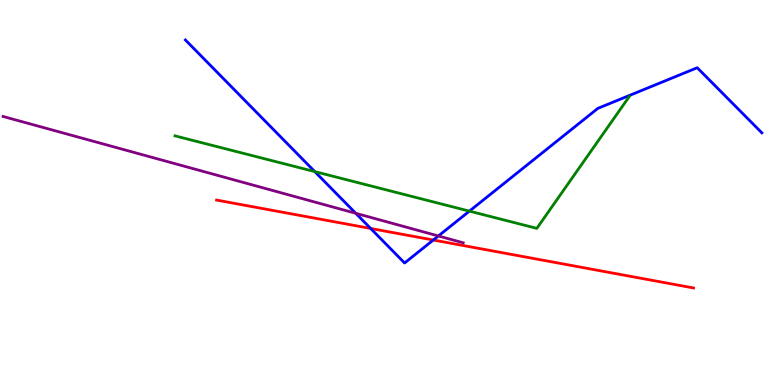[{'lines': ['blue', 'red'], 'intersections': [{'x': 4.78, 'y': 4.07}, {'x': 5.59, 'y': 3.77}]}, {'lines': ['green', 'red'], 'intersections': []}, {'lines': ['purple', 'red'], 'intersections': []}, {'lines': ['blue', 'green'], 'intersections': [{'x': 4.06, 'y': 5.54}, {'x': 6.06, 'y': 4.52}]}, {'lines': ['blue', 'purple'], 'intersections': [{'x': 4.59, 'y': 4.46}, {'x': 5.66, 'y': 3.87}]}, {'lines': ['green', 'purple'], 'intersections': []}]